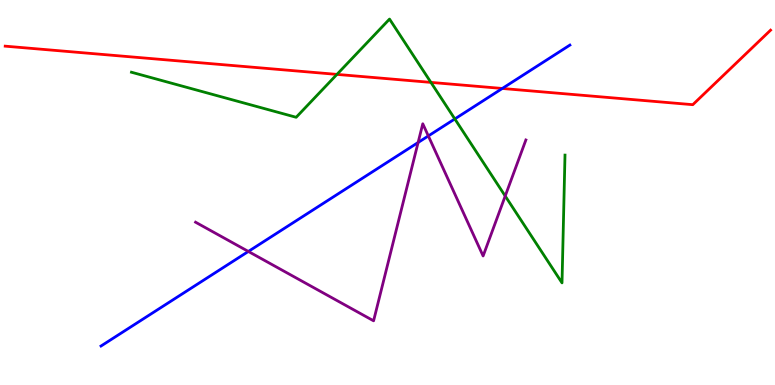[{'lines': ['blue', 'red'], 'intersections': [{'x': 6.48, 'y': 7.7}]}, {'lines': ['green', 'red'], 'intersections': [{'x': 4.35, 'y': 8.07}, {'x': 5.56, 'y': 7.86}]}, {'lines': ['purple', 'red'], 'intersections': []}, {'lines': ['blue', 'green'], 'intersections': [{'x': 5.87, 'y': 6.91}]}, {'lines': ['blue', 'purple'], 'intersections': [{'x': 3.2, 'y': 3.47}, {'x': 5.39, 'y': 6.3}, {'x': 5.53, 'y': 6.47}]}, {'lines': ['green', 'purple'], 'intersections': [{'x': 6.52, 'y': 4.91}]}]